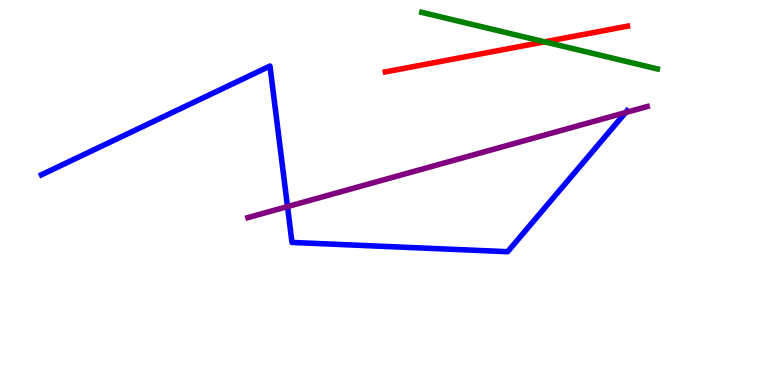[{'lines': ['blue', 'red'], 'intersections': []}, {'lines': ['green', 'red'], 'intersections': [{'x': 7.03, 'y': 8.91}]}, {'lines': ['purple', 'red'], 'intersections': []}, {'lines': ['blue', 'green'], 'intersections': []}, {'lines': ['blue', 'purple'], 'intersections': [{'x': 3.71, 'y': 4.63}, {'x': 8.07, 'y': 7.08}]}, {'lines': ['green', 'purple'], 'intersections': []}]